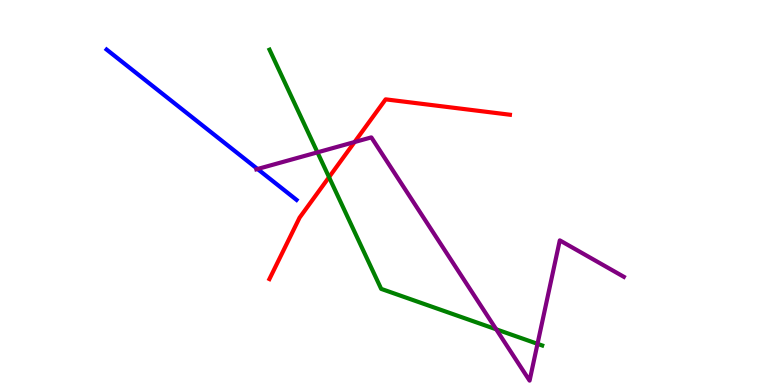[{'lines': ['blue', 'red'], 'intersections': []}, {'lines': ['green', 'red'], 'intersections': [{'x': 4.25, 'y': 5.4}]}, {'lines': ['purple', 'red'], 'intersections': [{'x': 4.58, 'y': 6.31}]}, {'lines': ['blue', 'green'], 'intersections': []}, {'lines': ['blue', 'purple'], 'intersections': [{'x': 3.32, 'y': 5.61}]}, {'lines': ['green', 'purple'], 'intersections': [{'x': 4.1, 'y': 6.04}, {'x': 6.4, 'y': 1.45}, {'x': 6.94, 'y': 1.07}]}]